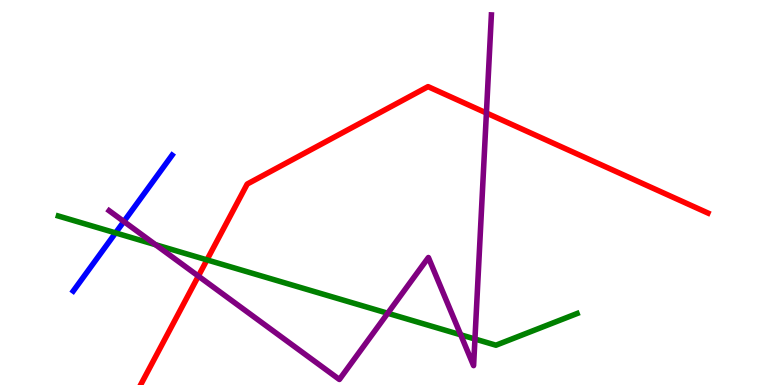[{'lines': ['blue', 'red'], 'intersections': []}, {'lines': ['green', 'red'], 'intersections': [{'x': 2.67, 'y': 3.25}]}, {'lines': ['purple', 'red'], 'intersections': [{'x': 2.56, 'y': 2.83}, {'x': 6.28, 'y': 7.07}]}, {'lines': ['blue', 'green'], 'intersections': [{'x': 1.49, 'y': 3.95}]}, {'lines': ['blue', 'purple'], 'intersections': [{'x': 1.6, 'y': 4.25}]}, {'lines': ['green', 'purple'], 'intersections': [{'x': 2.01, 'y': 3.64}, {'x': 5.0, 'y': 1.86}, {'x': 5.94, 'y': 1.3}, {'x': 6.13, 'y': 1.19}]}]